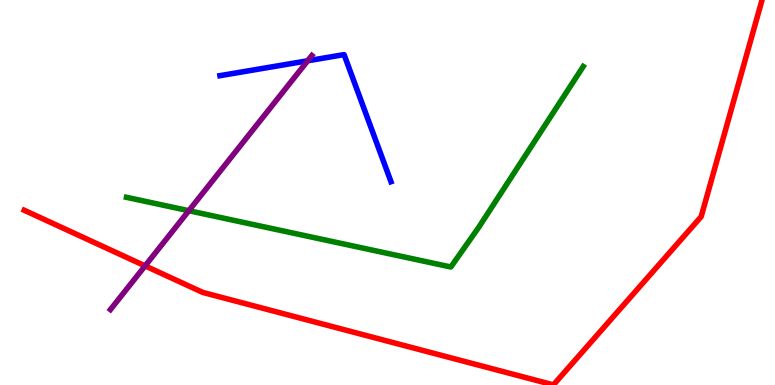[{'lines': ['blue', 'red'], 'intersections': []}, {'lines': ['green', 'red'], 'intersections': []}, {'lines': ['purple', 'red'], 'intersections': [{'x': 1.87, 'y': 3.09}]}, {'lines': ['blue', 'green'], 'intersections': []}, {'lines': ['blue', 'purple'], 'intersections': [{'x': 3.97, 'y': 8.42}]}, {'lines': ['green', 'purple'], 'intersections': [{'x': 2.44, 'y': 4.53}]}]